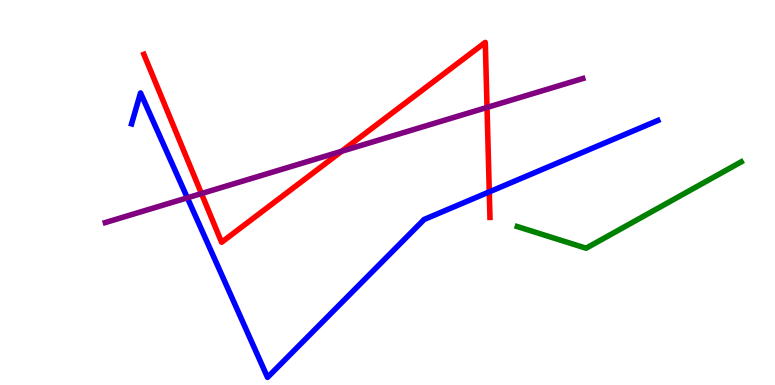[{'lines': ['blue', 'red'], 'intersections': [{'x': 6.31, 'y': 5.02}]}, {'lines': ['green', 'red'], 'intersections': []}, {'lines': ['purple', 'red'], 'intersections': [{'x': 2.6, 'y': 4.97}, {'x': 4.41, 'y': 6.07}, {'x': 6.28, 'y': 7.21}]}, {'lines': ['blue', 'green'], 'intersections': []}, {'lines': ['blue', 'purple'], 'intersections': [{'x': 2.42, 'y': 4.86}]}, {'lines': ['green', 'purple'], 'intersections': []}]